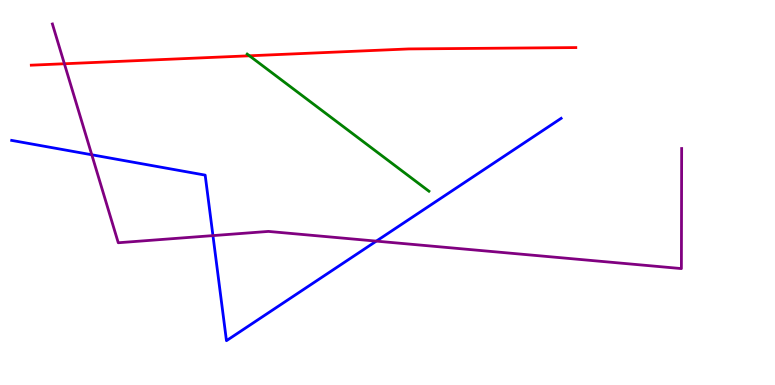[{'lines': ['blue', 'red'], 'intersections': []}, {'lines': ['green', 'red'], 'intersections': [{'x': 3.22, 'y': 8.55}]}, {'lines': ['purple', 'red'], 'intersections': [{'x': 0.831, 'y': 8.34}]}, {'lines': ['blue', 'green'], 'intersections': []}, {'lines': ['blue', 'purple'], 'intersections': [{'x': 1.18, 'y': 5.98}, {'x': 2.75, 'y': 3.88}, {'x': 4.86, 'y': 3.74}]}, {'lines': ['green', 'purple'], 'intersections': []}]